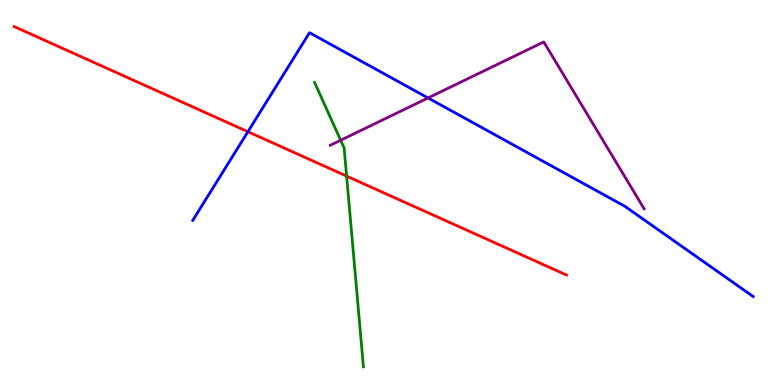[{'lines': ['blue', 'red'], 'intersections': [{'x': 3.2, 'y': 6.58}]}, {'lines': ['green', 'red'], 'intersections': [{'x': 4.47, 'y': 5.43}]}, {'lines': ['purple', 'red'], 'intersections': []}, {'lines': ['blue', 'green'], 'intersections': []}, {'lines': ['blue', 'purple'], 'intersections': [{'x': 5.52, 'y': 7.46}]}, {'lines': ['green', 'purple'], 'intersections': [{'x': 4.4, 'y': 6.36}]}]